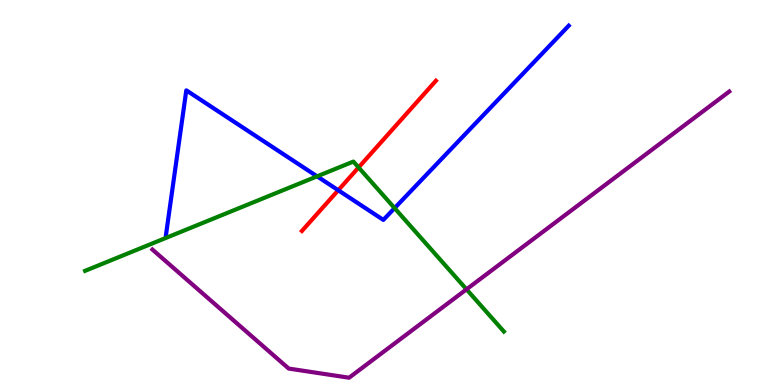[{'lines': ['blue', 'red'], 'intersections': [{'x': 4.36, 'y': 5.06}]}, {'lines': ['green', 'red'], 'intersections': [{'x': 4.63, 'y': 5.65}]}, {'lines': ['purple', 'red'], 'intersections': []}, {'lines': ['blue', 'green'], 'intersections': [{'x': 4.09, 'y': 5.42}, {'x': 5.09, 'y': 4.59}]}, {'lines': ['blue', 'purple'], 'intersections': []}, {'lines': ['green', 'purple'], 'intersections': [{'x': 6.02, 'y': 2.49}]}]